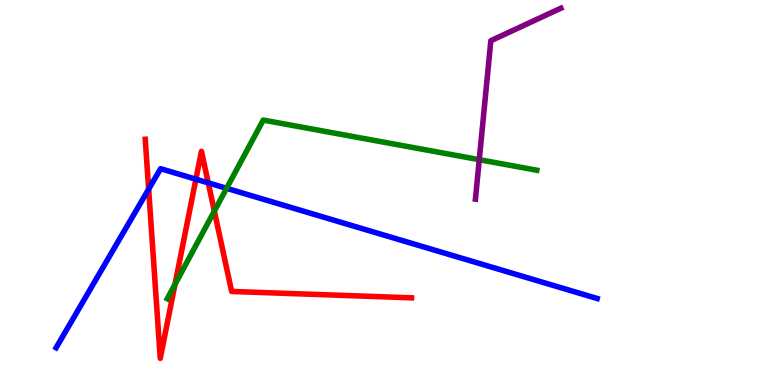[{'lines': ['blue', 'red'], 'intersections': [{'x': 1.92, 'y': 5.09}, {'x': 2.53, 'y': 5.35}, {'x': 2.69, 'y': 5.25}]}, {'lines': ['green', 'red'], 'intersections': [{'x': 2.26, 'y': 2.61}, {'x': 2.77, 'y': 4.52}]}, {'lines': ['purple', 'red'], 'intersections': []}, {'lines': ['blue', 'green'], 'intersections': [{'x': 2.92, 'y': 5.11}]}, {'lines': ['blue', 'purple'], 'intersections': []}, {'lines': ['green', 'purple'], 'intersections': [{'x': 6.18, 'y': 5.85}]}]